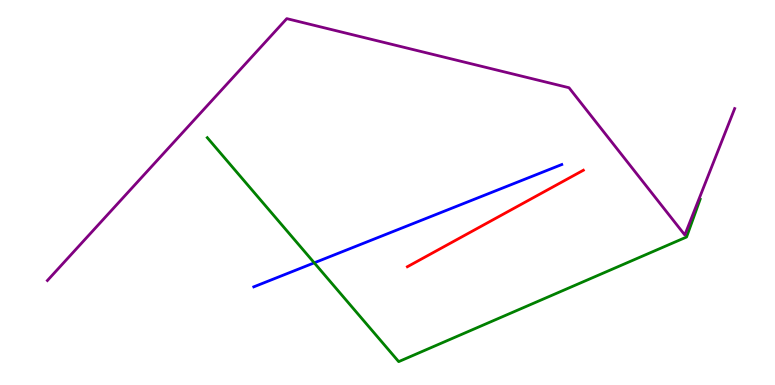[{'lines': ['blue', 'red'], 'intersections': []}, {'lines': ['green', 'red'], 'intersections': []}, {'lines': ['purple', 'red'], 'intersections': []}, {'lines': ['blue', 'green'], 'intersections': [{'x': 4.05, 'y': 3.17}]}, {'lines': ['blue', 'purple'], 'intersections': []}, {'lines': ['green', 'purple'], 'intersections': []}]